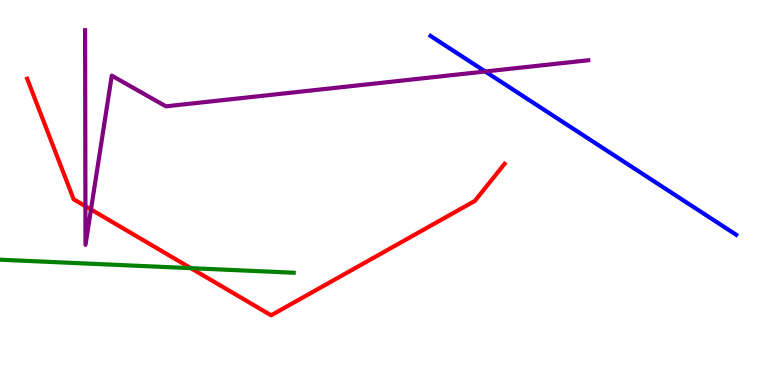[{'lines': ['blue', 'red'], 'intersections': []}, {'lines': ['green', 'red'], 'intersections': [{'x': 2.46, 'y': 3.03}]}, {'lines': ['purple', 'red'], 'intersections': [{'x': 1.1, 'y': 4.64}, {'x': 1.17, 'y': 4.56}]}, {'lines': ['blue', 'green'], 'intersections': []}, {'lines': ['blue', 'purple'], 'intersections': [{'x': 6.26, 'y': 8.14}]}, {'lines': ['green', 'purple'], 'intersections': []}]